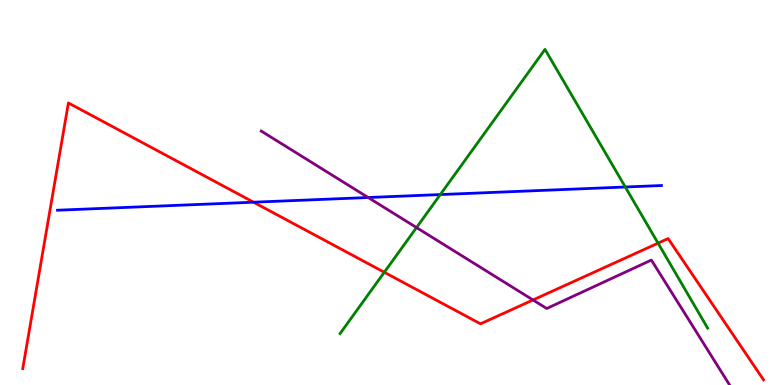[{'lines': ['blue', 'red'], 'intersections': [{'x': 3.27, 'y': 4.75}]}, {'lines': ['green', 'red'], 'intersections': [{'x': 4.96, 'y': 2.93}, {'x': 8.49, 'y': 3.68}]}, {'lines': ['purple', 'red'], 'intersections': [{'x': 6.88, 'y': 2.21}]}, {'lines': ['blue', 'green'], 'intersections': [{'x': 5.68, 'y': 4.95}, {'x': 8.07, 'y': 5.14}]}, {'lines': ['blue', 'purple'], 'intersections': [{'x': 4.75, 'y': 4.87}]}, {'lines': ['green', 'purple'], 'intersections': [{'x': 5.37, 'y': 4.09}]}]